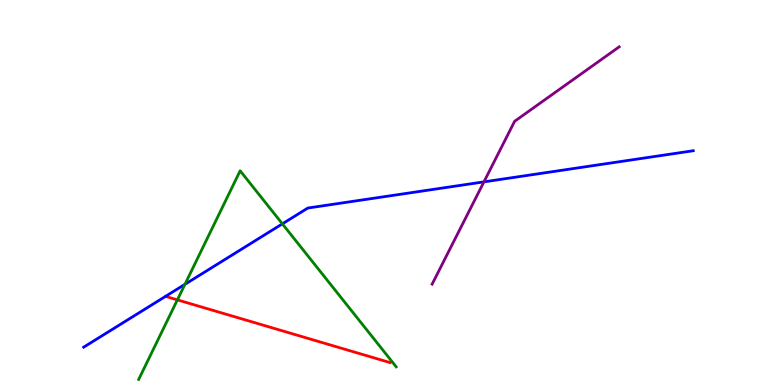[{'lines': ['blue', 'red'], 'intersections': []}, {'lines': ['green', 'red'], 'intersections': [{'x': 2.29, 'y': 2.21}]}, {'lines': ['purple', 'red'], 'intersections': []}, {'lines': ['blue', 'green'], 'intersections': [{'x': 2.39, 'y': 2.62}, {'x': 3.64, 'y': 4.19}]}, {'lines': ['blue', 'purple'], 'intersections': [{'x': 6.24, 'y': 5.28}]}, {'lines': ['green', 'purple'], 'intersections': []}]